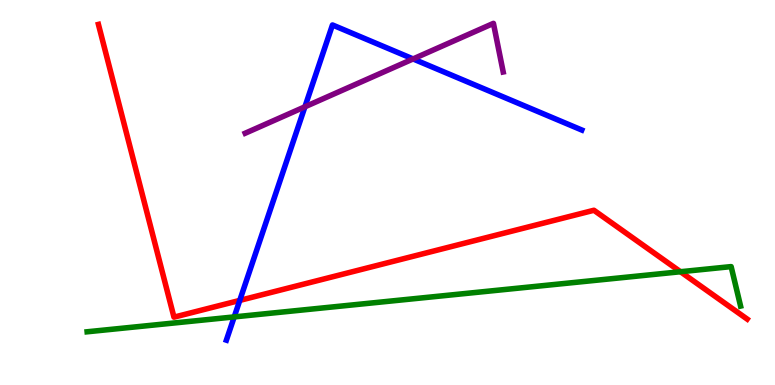[{'lines': ['blue', 'red'], 'intersections': [{'x': 3.09, 'y': 2.2}]}, {'lines': ['green', 'red'], 'intersections': [{'x': 8.78, 'y': 2.94}]}, {'lines': ['purple', 'red'], 'intersections': []}, {'lines': ['blue', 'green'], 'intersections': [{'x': 3.02, 'y': 1.77}]}, {'lines': ['blue', 'purple'], 'intersections': [{'x': 3.93, 'y': 7.23}, {'x': 5.33, 'y': 8.47}]}, {'lines': ['green', 'purple'], 'intersections': []}]